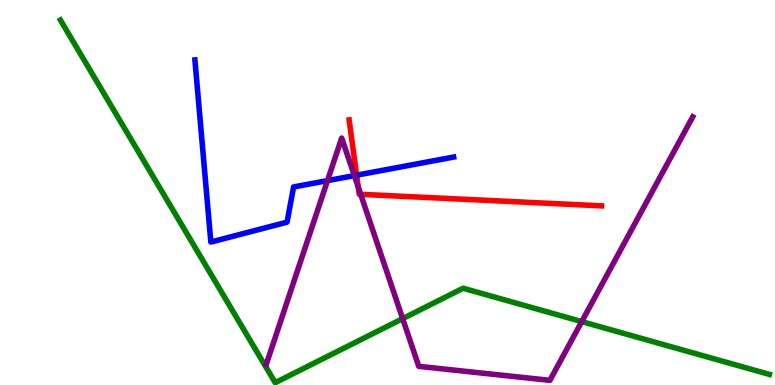[{'lines': ['blue', 'red'], 'intersections': [{'x': 4.6, 'y': 5.45}]}, {'lines': ['green', 'red'], 'intersections': []}, {'lines': ['purple', 'red'], 'intersections': [{'x': 4.62, 'y': 5.14}, {'x': 4.65, 'y': 4.95}]}, {'lines': ['blue', 'green'], 'intersections': []}, {'lines': ['blue', 'purple'], 'intersections': [{'x': 4.23, 'y': 5.31}, {'x': 4.57, 'y': 5.44}]}, {'lines': ['green', 'purple'], 'intersections': [{'x': 5.2, 'y': 1.72}, {'x': 7.51, 'y': 1.65}]}]